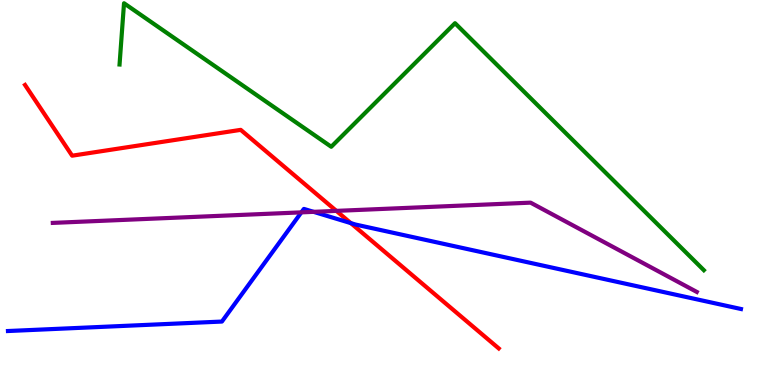[{'lines': ['blue', 'red'], 'intersections': [{'x': 4.53, 'y': 4.2}]}, {'lines': ['green', 'red'], 'intersections': []}, {'lines': ['purple', 'red'], 'intersections': [{'x': 4.34, 'y': 4.52}]}, {'lines': ['blue', 'green'], 'intersections': []}, {'lines': ['blue', 'purple'], 'intersections': [{'x': 3.89, 'y': 4.48}, {'x': 4.05, 'y': 4.5}]}, {'lines': ['green', 'purple'], 'intersections': []}]